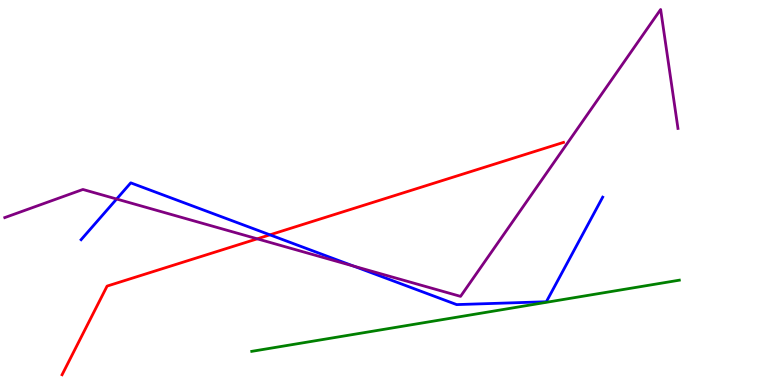[{'lines': ['blue', 'red'], 'intersections': [{'x': 3.48, 'y': 3.9}]}, {'lines': ['green', 'red'], 'intersections': []}, {'lines': ['purple', 'red'], 'intersections': [{'x': 3.32, 'y': 3.8}]}, {'lines': ['blue', 'green'], 'intersections': []}, {'lines': ['blue', 'purple'], 'intersections': [{'x': 1.51, 'y': 4.83}, {'x': 4.56, 'y': 3.09}]}, {'lines': ['green', 'purple'], 'intersections': []}]